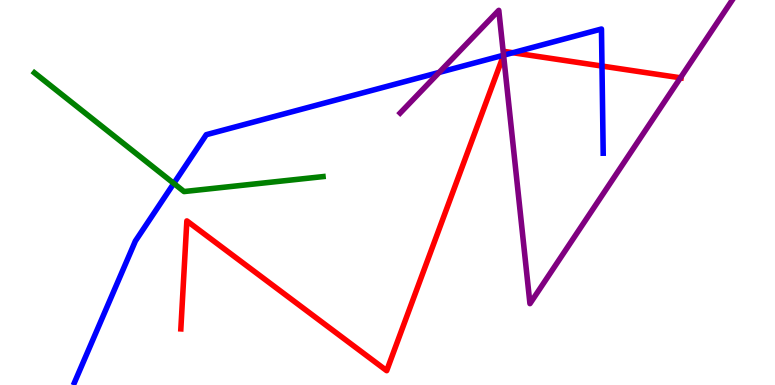[{'lines': ['blue', 'red'], 'intersections': [{'x': 6.5, 'y': 8.57}, {'x': 6.62, 'y': 8.63}, {'x': 7.77, 'y': 8.28}]}, {'lines': ['green', 'red'], 'intersections': []}, {'lines': ['purple', 'red'], 'intersections': [{'x': 6.5, 'y': 8.57}, {'x': 8.78, 'y': 7.98}]}, {'lines': ['blue', 'green'], 'intersections': [{'x': 2.24, 'y': 5.24}]}, {'lines': ['blue', 'purple'], 'intersections': [{'x': 5.67, 'y': 8.12}, {'x': 6.5, 'y': 8.57}]}, {'lines': ['green', 'purple'], 'intersections': []}]